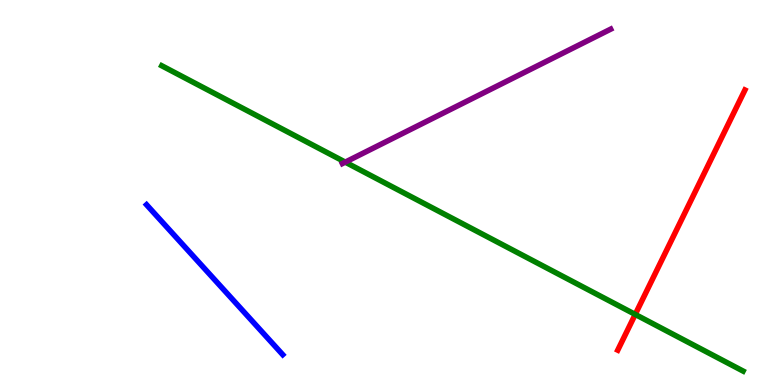[{'lines': ['blue', 'red'], 'intersections': []}, {'lines': ['green', 'red'], 'intersections': [{'x': 8.2, 'y': 1.83}]}, {'lines': ['purple', 'red'], 'intersections': []}, {'lines': ['blue', 'green'], 'intersections': []}, {'lines': ['blue', 'purple'], 'intersections': []}, {'lines': ['green', 'purple'], 'intersections': [{'x': 4.46, 'y': 5.79}]}]